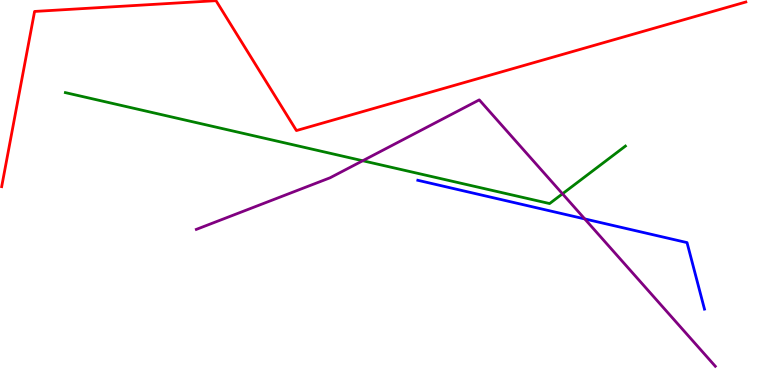[{'lines': ['blue', 'red'], 'intersections': []}, {'lines': ['green', 'red'], 'intersections': []}, {'lines': ['purple', 'red'], 'intersections': []}, {'lines': ['blue', 'green'], 'intersections': []}, {'lines': ['blue', 'purple'], 'intersections': [{'x': 7.55, 'y': 4.31}]}, {'lines': ['green', 'purple'], 'intersections': [{'x': 4.68, 'y': 5.82}, {'x': 7.26, 'y': 4.97}]}]